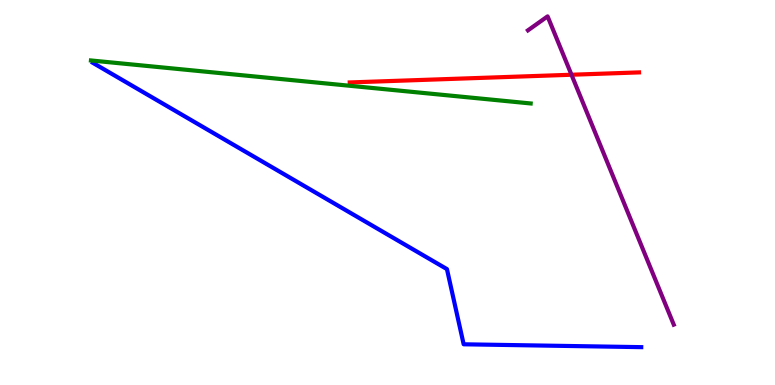[{'lines': ['blue', 'red'], 'intersections': []}, {'lines': ['green', 'red'], 'intersections': []}, {'lines': ['purple', 'red'], 'intersections': [{'x': 7.37, 'y': 8.06}]}, {'lines': ['blue', 'green'], 'intersections': []}, {'lines': ['blue', 'purple'], 'intersections': []}, {'lines': ['green', 'purple'], 'intersections': []}]